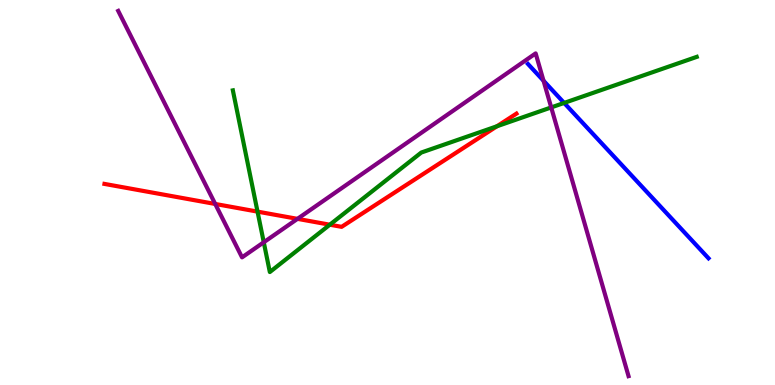[{'lines': ['blue', 'red'], 'intersections': []}, {'lines': ['green', 'red'], 'intersections': [{'x': 3.32, 'y': 4.5}, {'x': 4.26, 'y': 4.16}, {'x': 6.41, 'y': 6.72}]}, {'lines': ['purple', 'red'], 'intersections': [{'x': 2.78, 'y': 4.7}, {'x': 3.84, 'y': 4.32}]}, {'lines': ['blue', 'green'], 'intersections': [{'x': 7.28, 'y': 7.33}]}, {'lines': ['blue', 'purple'], 'intersections': [{'x': 7.01, 'y': 7.9}]}, {'lines': ['green', 'purple'], 'intersections': [{'x': 3.4, 'y': 3.71}, {'x': 7.11, 'y': 7.21}]}]